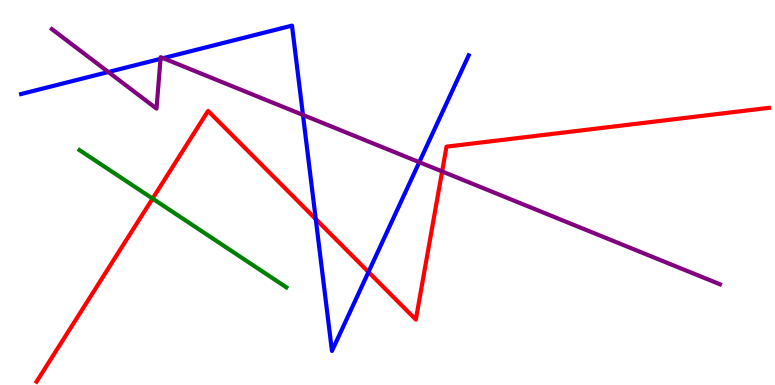[{'lines': ['blue', 'red'], 'intersections': [{'x': 4.07, 'y': 4.31}, {'x': 4.75, 'y': 2.93}]}, {'lines': ['green', 'red'], 'intersections': [{'x': 1.97, 'y': 4.84}]}, {'lines': ['purple', 'red'], 'intersections': [{'x': 5.7, 'y': 5.55}]}, {'lines': ['blue', 'green'], 'intersections': []}, {'lines': ['blue', 'purple'], 'intersections': [{'x': 1.4, 'y': 8.13}, {'x': 2.07, 'y': 8.47}, {'x': 2.11, 'y': 8.49}, {'x': 3.91, 'y': 7.01}, {'x': 5.41, 'y': 5.79}]}, {'lines': ['green', 'purple'], 'intersections': []}]